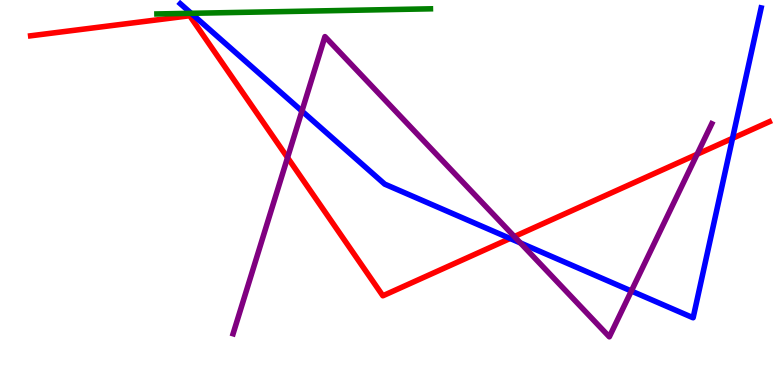[{'lines': ['blue', 'red'], 'intersections': [{'x': 6.58, 'y': 3.81}, {'x': 9.45, 'y': 6.41}]}, {'lines': ['green', 'red'], 'intersections': []}, {'lines': ['purple', 'red'], 'intersections': [{'x': 3.71, 'y': 5.91}, {'x': 6.64, 'y': 3.86}, {'x': 9.0, 'y': 5.99}]}, {'lines': ['blue', 'green'], 'intersections': [{'x': 2.47, 'y': 9.65}]}, {'lines': ['blue', 'purple'], 'intersections': [{'x': 3.9, 'y': 7.12}, {'x': 6.71, 'y': 3.69}, {'x': 8.15, 'y': 2.44}]}, {'lines': ['green', 'purple'], 'intersections': []}]